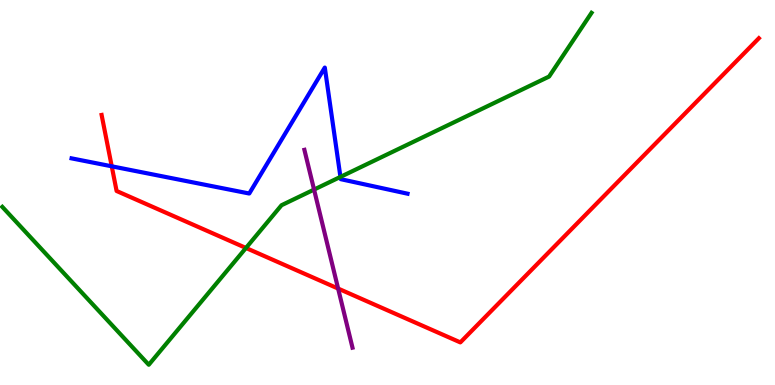[{'lines': ['blue', 'red'], 'intersections': [{'x': 1.44, 'y': 5.68}]}, {'lines': ['green', 'red'], 'intersections': [{'x': 3.17, 'y': 3.56}]}, {'lines': ['purple', 'red'], 'intersections': [{'x': 4.36, 'y': 2.5}]}, {'lines': ['blue', 'green'], 'intersections': [{'x': 4.39, 'y': 5.41}]}, {'lines': ['blue', 'purple'], 'intersections': []}, {'lines': ['green', 'purple'], 'intersections': [{'x': 4.05, 'y': 5.08}]}]